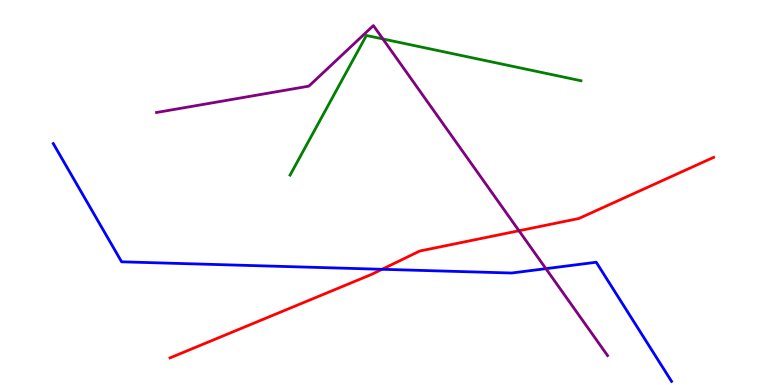[{'lines': ['blue', 'red'], 'intersections': [{'x': 4.93, 'y': 3.01}]}, {'lines': ['green', 'red'], 'intersections': []}, {'lines': ['purple', 'red'], 'intersections': [{'x': 6.7, 'y': 4.01}]}, {'lines': ['blue', 'green'], 'intersections': []}, {'lines': ['blue', 'purple'], 'intersections': [{'x': 7.04, 'y': 3.02}]}, {'lines': ['green', 'purple'], 'intersections': [{'x': 4.94, 'y': 8.99}]}]